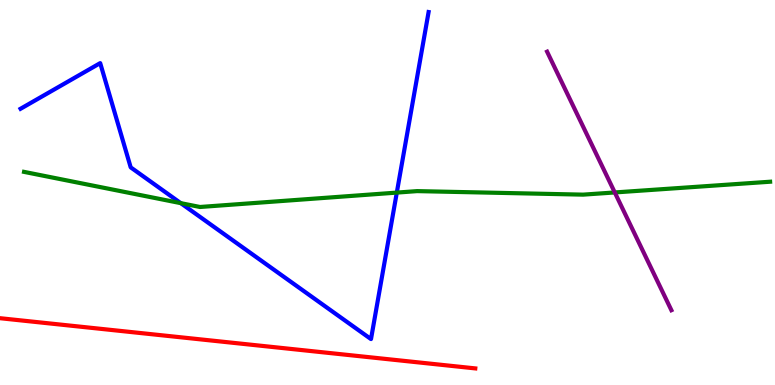[{'lines': ['blue', 'red'], 'intersections': []}, {'lines': ['green', 'red'], 'intersections': []}, {'lines': ['purple', 'red'], 'intersections': []}, {'lines': ['blue', 'green'], 'intersections': [{'x': 2.33, 'y': 4.72}, {'x': 5.12, 'y': 5.0}]}, {'lines': ['blue', 'purple'], 'intersections': []}, {'lines': ['green', 'purple'], 'intersections': [{'x': 7.93, 'y': 5.0}]}]